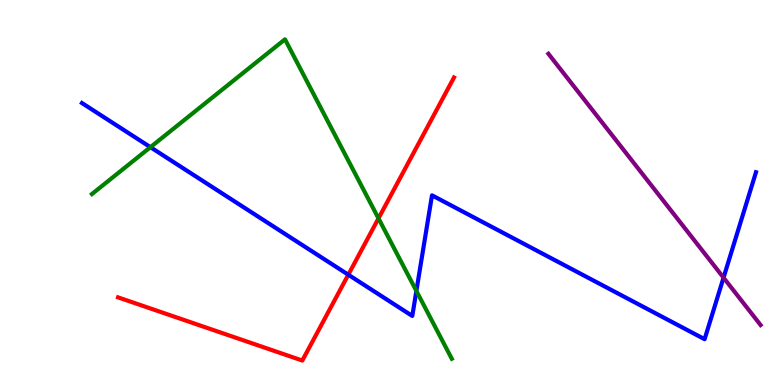[{'lines': ['blue', 'red'], 'intersections': [{'x': 4.49, 'y': 2.86}]}, {'lines': ['green', 'red'], 'intersections': [{'x': 4.88, 'y': 4.33}]}, {'lines': ['purple', 'red'], 'intersections': []}, {'lines': ['blue', 'green'], 'intersections': [{'x': 1.94, 'y': 6.18}, {'x': 5.37, 'y': 2.44}]}, {'lines': ['blue', 'purple'], 'intersections': [{'x': 9.34, 'y': 2.79}]}, {'lines': ['green', 'purple'], 'intersections': []}]